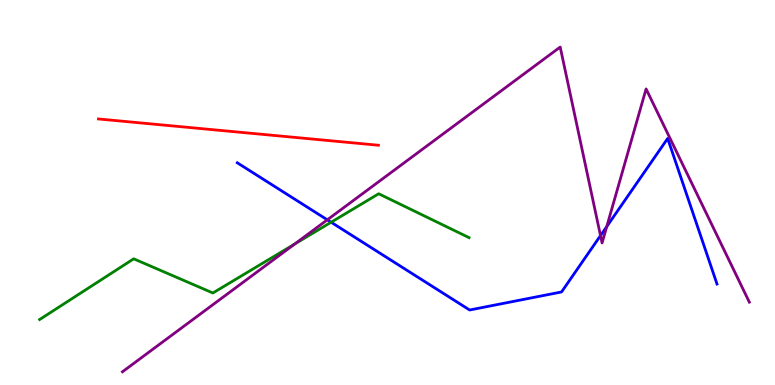[{'lines': ['blue', 'red'], 'intersections': []}, {'lines': ['green', 'red'], 'intersections': []}, {'lines': ['purple', 'red'], 'intersections': []}, {'lines': ['blue', 'green'], 'intersections': [{'x': 4.27, 'y': 4.23}]}, {'lines': ['blue', 'purple'], 'intersections': [{'x': 4.22, 'y': 4.29}, {'x': 7.75, 'y': 3.88}, {'x': 7.83, 'y': 4.12}]}, {'lines': ['green', 'purple'], 'intersections': [{'x': 3.8, 'y': 3.66}]}]